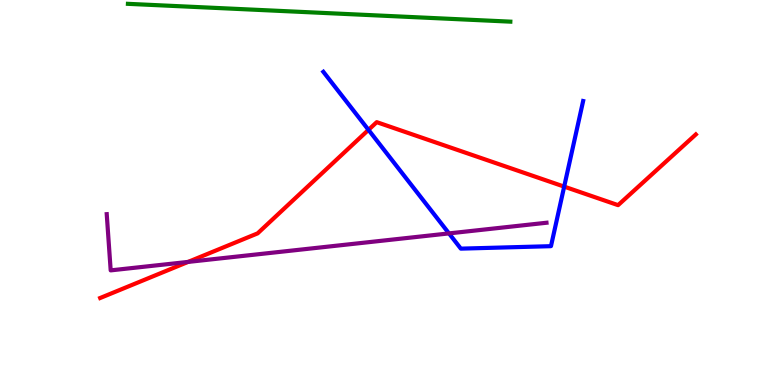[{'lines': ['blue', 'red'], 'intersections': [{'x': 4.75, 'y': 6.63}, {'x': 7.28, 'y': 5.15}]}, {'lines': ['green', 'red'], 'intersections': []}, {'lines': ['purple', 'red'], 'intersections': [{'x': 2.43, 'y': 3.2}]}, {'lines': ['blue', 'green'], 'intersections': []}, {'lines': ['blue', 'purple'], 'intersections': [{'x': 5.79, 'y': 3.94}]}, {'lines': ['green', 'purple'], 'intersections': []}]